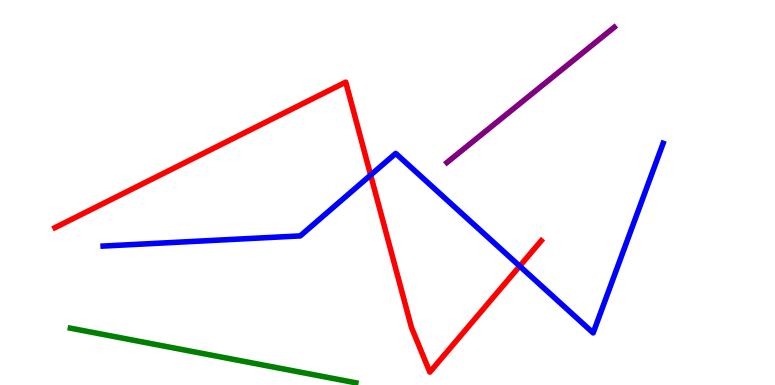[{'lines': ['blue', 'red'], 'intersections': [{'x': 4.78, 'y': 5.45}, {'x': 6.71, 'y': 3.09}]}, {'lines': ['green', 'red'], 'intersections': []}, {'lines': ['purple', 'red'], 'intersections': []}, {'lines': ['blue', 'green'], 'intersections': []}, {'lines': ['blue', 'purple'], 'intersections': []}, {'lines': ['green', 'purple'], 'intersections': []}]